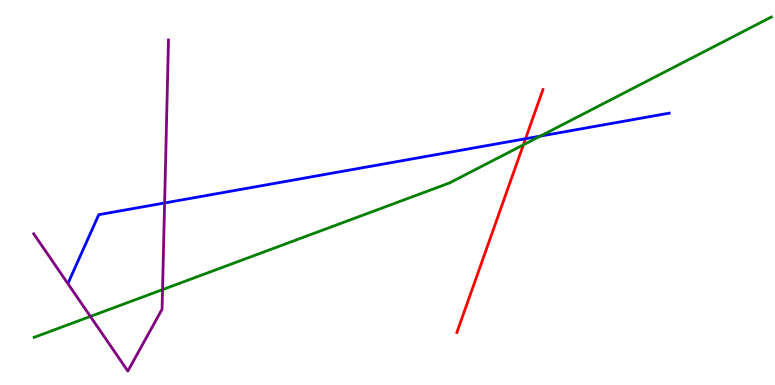[{'lines': ['blue', 'red'], 'intersections': [{'x': 6.78, 'y': 6.4}]}, {'lines': ['green', 'red'], 'intersections': [{'x': 6.75, 'y': 6.24}]}, {'lines': ['purple', 'red'], 'intersections': []}, {'lines': ['blue', 'green'], 'intersections': [{'x': 6.97, 'y': 6.47}]}, {'lines': ['blue', 'purple'], 'intersections': [{'x': 2.12, 'y': 4.73}]}, {'lines': ['green', 'purple'], 'intersections': [{'x': 1.17, 'y': 1.78}, {'x': 2.1, 'y': 2.48}]}]